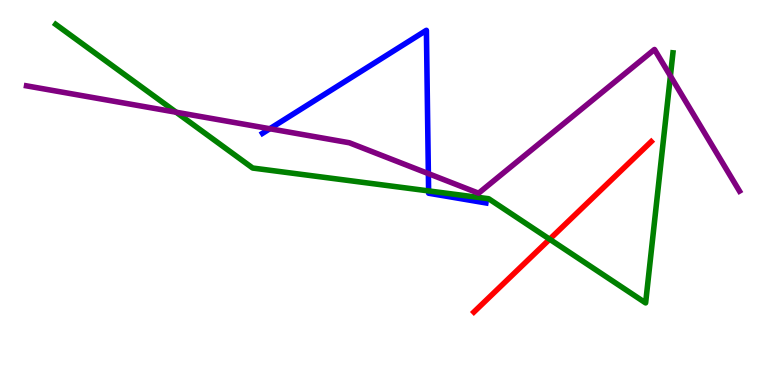[{'lines': ['blue', 'red'], 'intersections': []}, {'lines': ['green', 'red'], 'intersections': [{'x': 7.09, 'y': 3.79}]}, {'lines': ['purple', 'red'], 'intersections': []}, {'lines': ['blue', 'green'], 'intersections': [{'x': 5.53, 'y': 5.04}]}, {'lines': ['blue', 'purple'], 'intersections': [{'x': 3.48, 'y': 6.66}, {'x': 5.53, 'y': 5.49}]}, {'lines': ['green', 'purple'], 'intersections': [{'x': 2.27, 'y': 7.08}, {'x': 8.65, 'y': 8.03}]}]